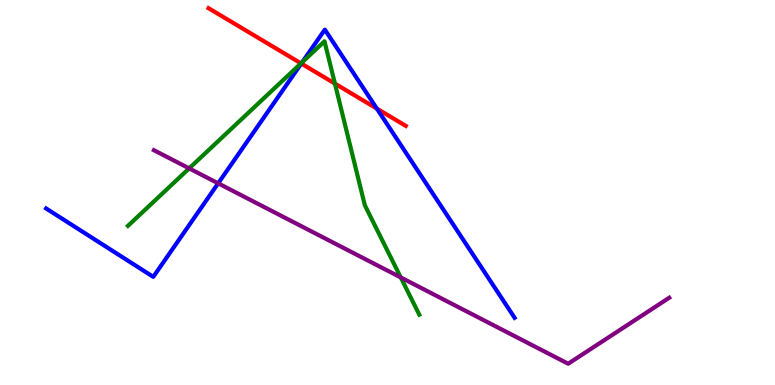[{'lines': ['blue', 'red'], 'intersections': [{'x': 3.89, 'y': 8.35}, {'x': 4.86, 'y': 7.18}]}, {'lines': ['green', 'red'], 'intersections': [{'x': 3.88, 'y': 8.35}, {'x': 4.32, 'y': 7.83}]}, {'lines': ['purple', 'red'], 'intersections': []}, {'lines': ['blue', 'green'], 'intersections': [{'x': 3.9, 'y': 8.38}]}, {'lines': ['blue', 'purple'], 'intersections': [{'x': 2.82, 'y': 5.24}]}, {'lines': ['green', 'purple'], 'intersections': [{'x': 2.44, 'y': 5.63}, {'x': 5.17, 'y': 2.79}]}]